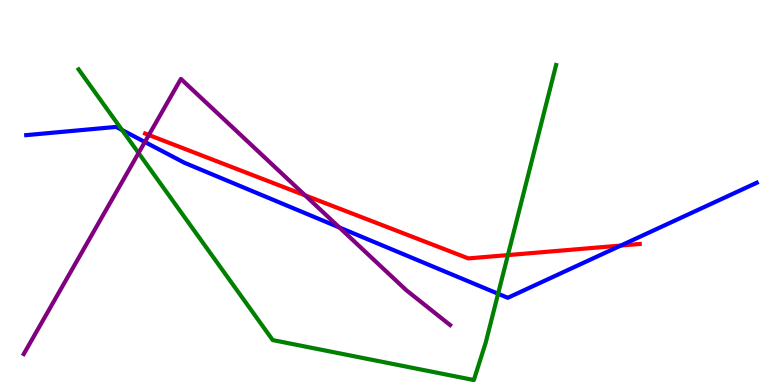[{'lines': ['blue', 'red'], 'intersections': [{'x': 8.01, 'y': 3.62}]}, {'lines': ['green', 'red'], 'intersections': [{'x': 6.55, 'y': 3.37}]}, {'lines': ['purple', 'red'], 'intersections': [{'x': 1.92, 'y': 6.49}, {'x': 3.94, 'y': 4.93}]}, {'lines': ['blue', 'green'], 'intersections': [{'x': 1.58, 'y': 6.62}, {'x': 6.43, 'y': 2.37}]}, {'lines': ['blue', 'purple'], 'intersections': [{'x': 1.87, 'y': 6.31}, {'x': 4.38, 'y': 4.09}]}, {'lines': ['green', 'purple'], 'intersections': [{'x': 1.79, 'y': 6.03}]}]